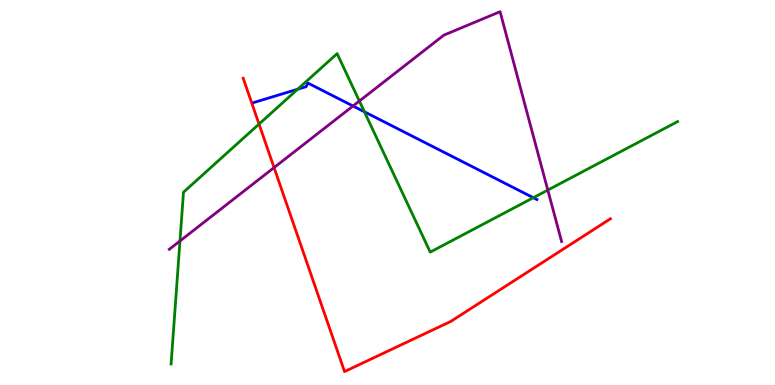[{'lines': ['blue', 'red'], 'intersections': []}, {'lines': ['green', 'red'], 'intersections': [{'x': 3.34, 'y': 6.78}]}, {'lines': ['purple', 'red'], 'intersections': [{'x': 3.54, 'y': 5.65}]}, {'lines': ['blue', 'green'], 'intersections': [{'x': 3.84, 'y': 7.68}, {'x': 4.7, 'y': 7.1}, {'x': 6.88, 'y': 4.86}]}, {'lines': ['blue', 'purple'], 'intersections': [{'x': 4.56, 'y': 7.25}]}, {'lines': ['green', 'purple'], 'intersections': [{'x': 2.32, 'y': 3.74}, {'x': 4.64, 'y': 7.38}, {'x': 7.07, 'y': 5.06}]}]